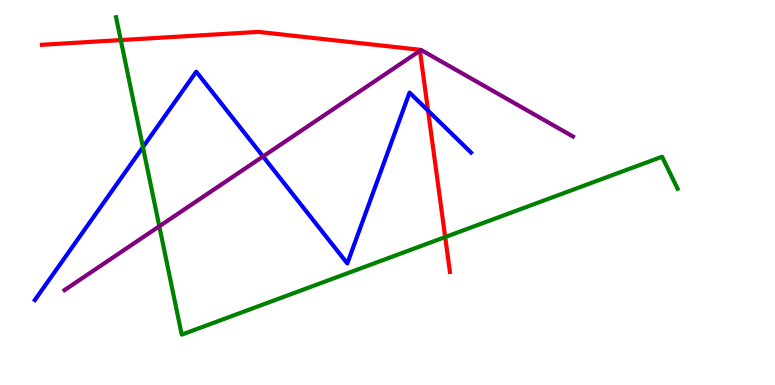[{'lines': ['blue', 'red'], 'intersections': [{'x': 5.52, 'y': 7.13}]}, {'lines': ['green', 'red'], 'intersections': [{'x': 1.56, 'y': 8.96}, {'x': 5.74, 'y': 3.84}]}, {'lines': ['purple', 'red'], 'intersections': [{'x': 5.42, 'y': 8.68}]}, {'lines': ['blue', 'green'], 'intersections': [{'x': 1.84, 'y': 6.18}]}, {'lines': ['blue', 'purple'], 'intersections': [{'x': 3.39, 'y': 5.94}]}, {'lines': ['green', 'purple'], 'intersections': [{'x': 2.06, 'y': 4.12}]}]